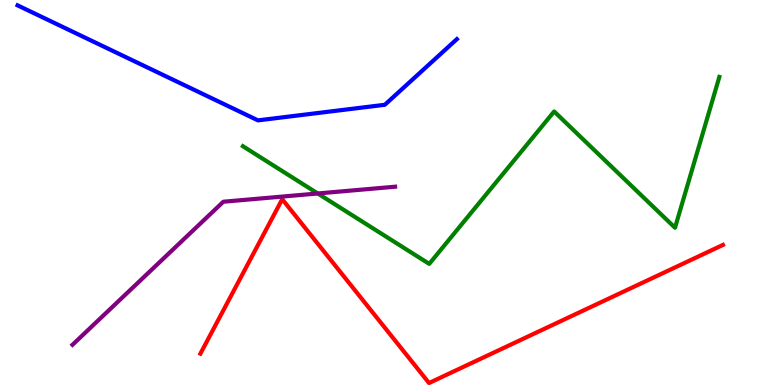[{'lines': ['blue', 'red'], 'intersections': []}, {'lines': ['green', 'red'], 'intersections': []}, {'lines': ['purple', 'red'], 'intersections': []}, {'lines': ['blue', 'green'], 'intersections': []}, {'lines': ['blue', 'purple'], 'intersections': []}, {'lines': ['green', 'purple'], 'intersections': [{'x': 4.1, 'y': 4.97}]}]